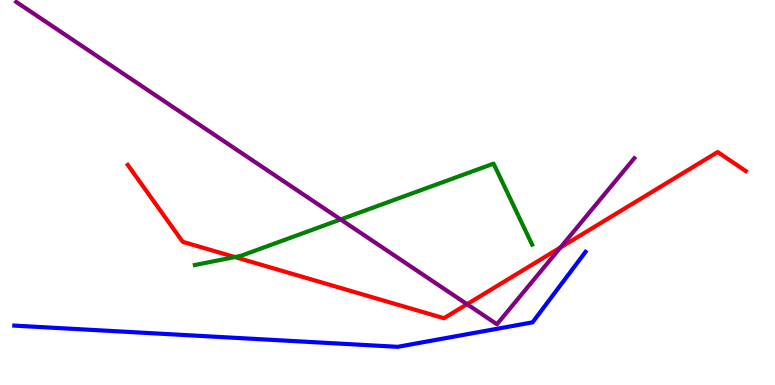[{'lines': ['blue', 'red'], 'intersections': []}, {'lines': ['green', 'red'], 'intersections': [{'x': 3.03, 'y': 3.32}]}, {'lines': ['purple', 'red'], 'intersections': [{'x': 6.03, 'y': 2.1}, {'x': 7.23, 'y': 3.57}]}, {'lines': ['blue', 'green'], 'intersections': []}, {'lines': ['blue', 'purple'], 'intersections': []}, {'lines': ['green', 'purple'], 'intersections': [{'x': 4.4, 'y': 4.3}]}]